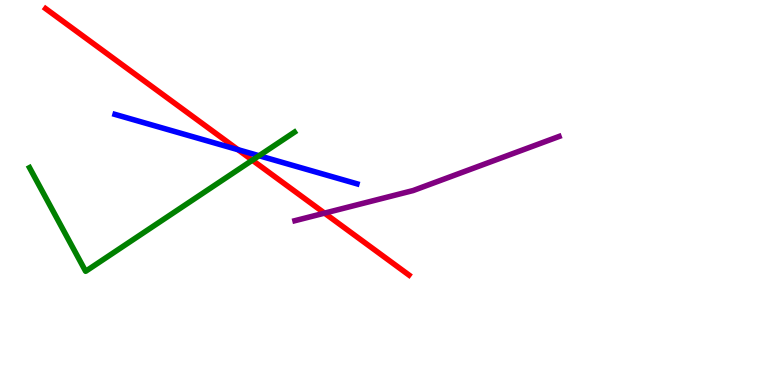[{'lines': ['blue', 'red'], 'intersections': [{'x': 3.07, 'y': 6.11}]}, {'lines': ['green', 'red'], 'intersections': [{'x': 3.26, 'y': 5.84}]}, {'lines': ['purple', 'red'], 'intersections': [{'x': 4.19, 'y': 4.46}]}, {'lines': ['blue', 'green'], 'intersections': [{'x': 3.34, 'y': 5.96}]}, {'lines': ['blue', 'purple'], 'intersections': []}, {'lines': ['green', 'purple'], 'intersections': []}]